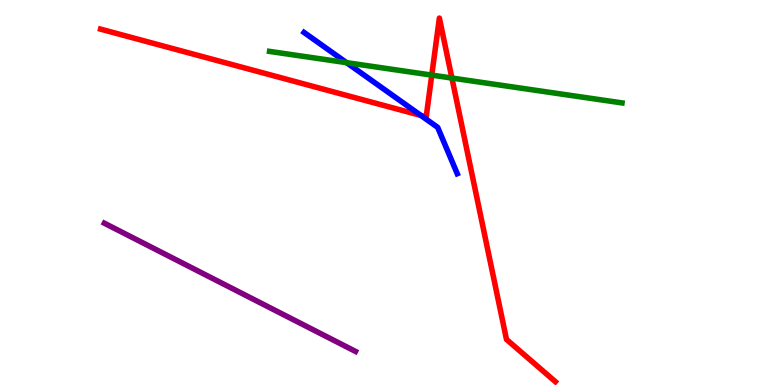[{'lines': ['blue', 'red'], 'intersections': [{'x': 5.43, 'y': 7.0}]}, {'lines': ['green', 'red'], 'intersections': [{'x': 5.57, 'y': 8.05}, {'x': 5.83, 'y': 7.97}]}, {'lines': ['purple', 'red'], 'intersections': []}, {'lines': ['blue', 'green'], 'intersections': [{'x': 4.47, 'y': 8.37}]}, {'lines': ['blue', 'purple'], 'intersections': []}, {'lines': ['green', 'purple'], 'intersections': []}]